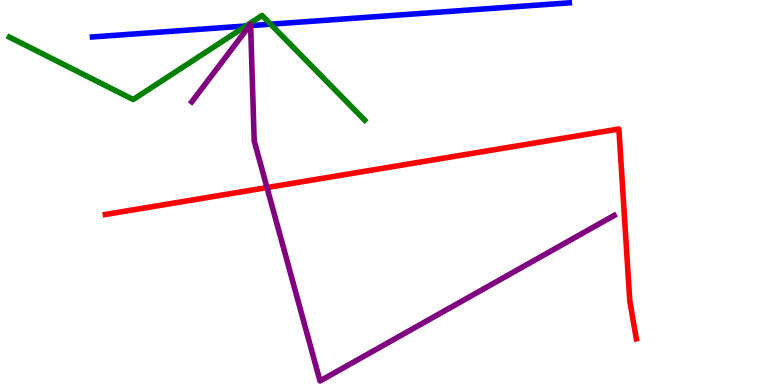[{'lines': ['blue', 'red'], 'intersections': []}, {'lines': ['green', 'red'], 'intersections': []}, {'lines': ['purple', 'red'], 'intersections': [{'x': 3.45, 'y': 5.13}]}, {'lines': ['blue', 'green'], 'intersections': [{'x': 3.17, 'y': 9.33}, {'x': 3.49, 'y': 9.37}]}, {'lines': ['blue', 'purple'], 'intersections': [{'x': 3.22, 'y': 9.33}, {'x': 3.23, 'y': 9.33}]}, {'lines': ['green', 'purple'], 'intersections': []}]